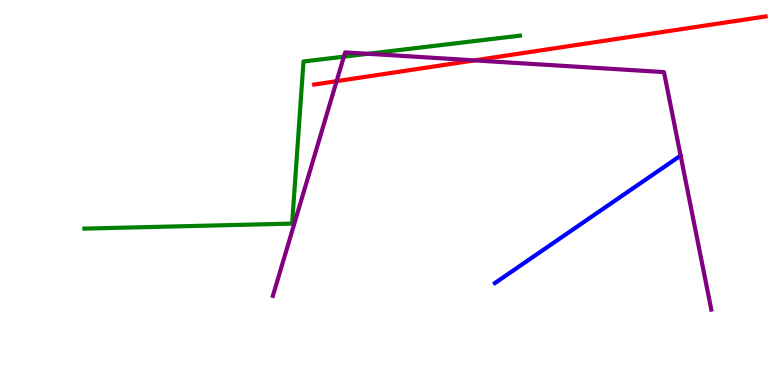[{'lines': ['blue', 'red'], 'intersections': []}, {'lines': ['green', 'red'], 'intersections': []}, {'lines': ['purple', 'red'], 'intersections': [{'x': 4.34, 'y': 7.89}, {'x': 6.12, 'y': 8.43}]}, {'lines': ['blue', 'green'], 'intersections': []}, {'lines': ['blue', 'purple'], 'intersections': [{'x': 8.78, 'y': 5.96}]}, {'lines': ['green', 'purple'], 'intersections': [{'x': 4.44, 'y': 8.53}, {'x': 4.75, 'y': 8.6}]}]